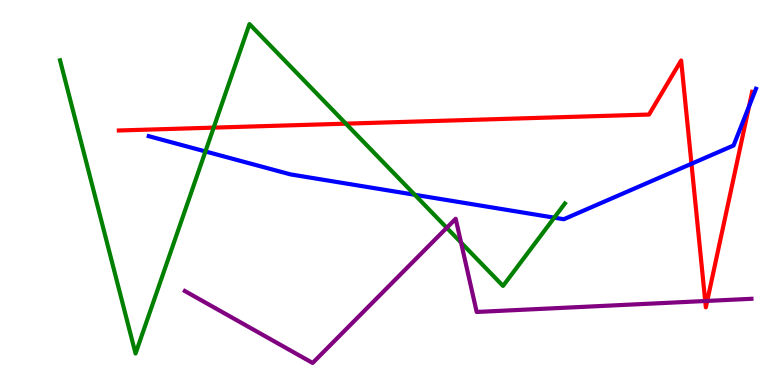[{'lines': ['blue', 'red'], 'intersections': [{'x': 8.92, 'y': 5.75}, {'x': 9.67, 'y': 7.24}]}, {'lines': ['green', 'red'], 'intersections': [{'x': 2.76, 'y': 6.68}, {'x': 4.46, 'y': 6.79}]}, {'lines': ['purple', 'red'], 'intersections': [{'x': 9.1, 'y': 2.18}, {'x': 9.13, 'y': 2.18}]}, {'lines': ['blue', 'green'], 'intersections': [{'x': 2.65, 'y': 6.07}, {'x': 5.35, 'y': 4.94}, {'x': 7.15, 'y': 4.35}]}, {'lines': ['blue', 'purple'], 'intersections': []}, {'lines': ['green', 'purple'], 'intersections': [{'x': 5.76, 'y': 4.08}, {'x': 5.95, 'y': 3.7}]}]